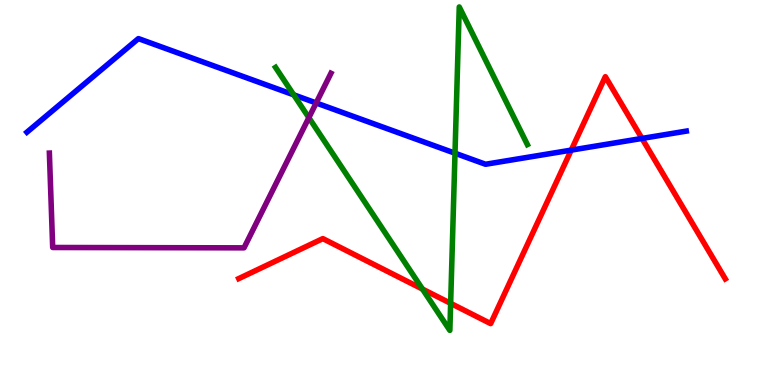[{'lines': ['blue', 'red'], 'intersections': [{'x': 7.37, 'y': 6.1}, {'x': 8.28, 'y': 6.4}]}, {'lines': ['green', 'red'], 'intersections': [{'x': 5.45, 'y': 2.49}, {'x': 5.81, 'y': 2.12}]}, {'lines': ['purple', 'red'], 'intersections': []}, {'lines': ['blue', 'green'], 'intersections': [{'x': 3.79, 'y': 7.54}, {'x': 5.87, 'y': 6.02}]}, {'lines': ['blue', 'purple'], 'intersections': [{'x': 4.08, 'y': 7.33}]}, {'lines': ['green', 'purple'], 'intersections': [{'x': 3.99, 'y': 6.94}]}]